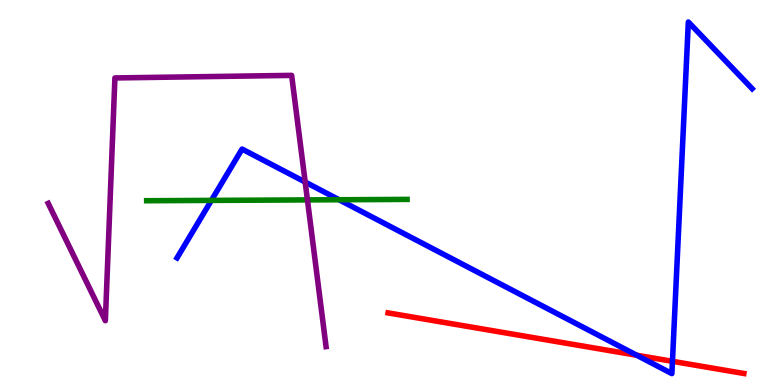[{'lines': ['blue', 'red'], 'intersections': [{'x': 8.22, 'y': 0.773}, {'x': 8.68, 'y': 0.615}]}, {'lines': ['green', 'red'], 'intersections': []}, {'lines': ['purple', 'red'], 'intersections': []}, {'lines': ['blue', 'green'], 'intersections': [{'x': 2.73, 'y': 4.79}, {'x': 4.38, 'y': 4.81}]}, {'lines': ['blue', 'purple'], 'intersections': [{'x': 3.94, 'y': 5.27}]}, {'lines': ['green', 'purple'], 'intersections': [{'x': 3.97, 'y': 4.81}]}]